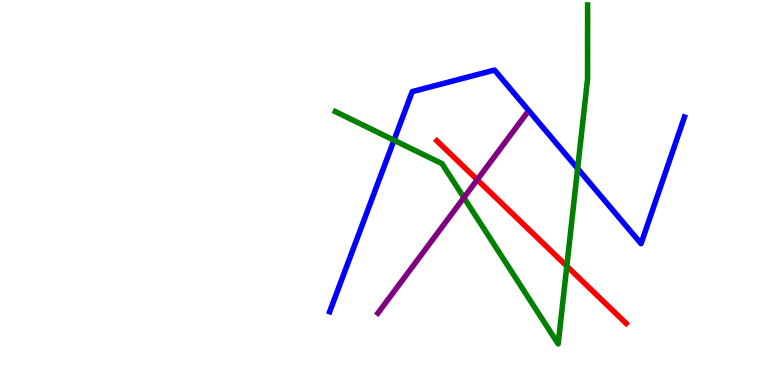[{'lines': ['blue', 'red'], 'intersections': []}, {'lines': ['green', 'red'], 'intersections': [{'x': 7.31, 'y': 3.09}]}, {'lines': ['purple', 'red'], 'intersections': [{'x': 6.16, 'y': 5.33}]}, {'lines': ['blue', 'green'], 'intersections': [{'x': 5.08, 'y': 6.36}, {'x': 7.45, 'y': 5.62}]}, {'lines': ['blue', 'purple'], 'intersections': []}, {'lines': ['green', 'purple'], 'intersections': [{'x': 5.99, 'y': 4.87}]}]